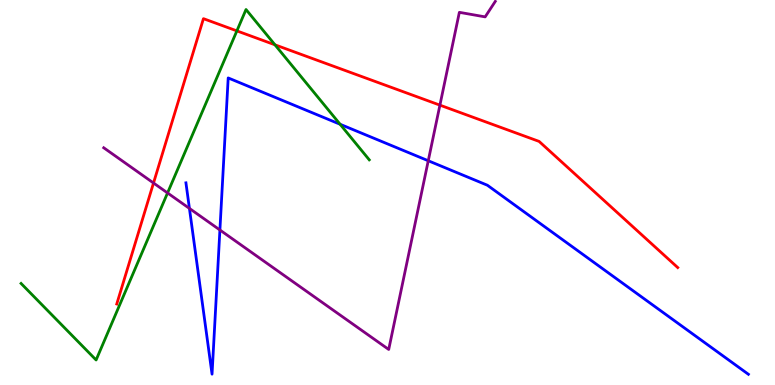[{'lines': ['blue', 'red'], 'intersections': []}, {'lines': ['green', 'red'], 'intersections': [{'x': 3.06, 'y': 9.2}, {'x': 3.55, 'y': 8.84}]}, {'lines': ['purple', 'red'], 'intersections': [{'x': 1.98, 'y': 5.25}, {'x': 5.68, 'y': 7.27}]}, {'lines': ['blue', 'green'], 'intersections': [{'x': 4.39, 'y': 6.77}]}, {'lines': ['blue', 'purple'], 'intersections': [{'x': 2.44, 'y': 4.59}, {'x': 2.84, 'y': 4.03}, {'x': 5.53, 'y': 5.82}]}, {'lines': ['green', 'purple'], 'intersections': [{'x': 2.16, 'y': 4.99}]}]